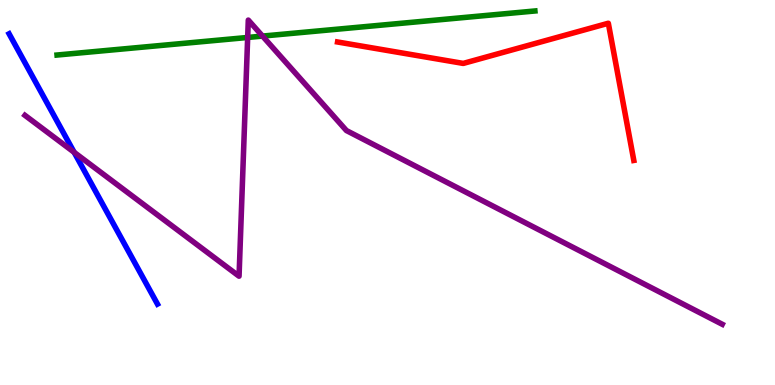[{'lines': ['blue', 'red'], 'intersections': []}, {'lines': ['green', 'red'], 'intersections': []}, {'lines': ['purple', 'red'], 'intersections': []}, {'lines': ['blue', 'green'], 'intersections': []}, {'lines': ['blue', 'purple'], 'intersections': [{'x': 0.957, 'y': 6.04}]}, {'lines': ['green', 'purple'], 'intersections': [{'x': 3.2, 'y': 9.03}, {'x': 3.39, 'y': 9.06}]}]